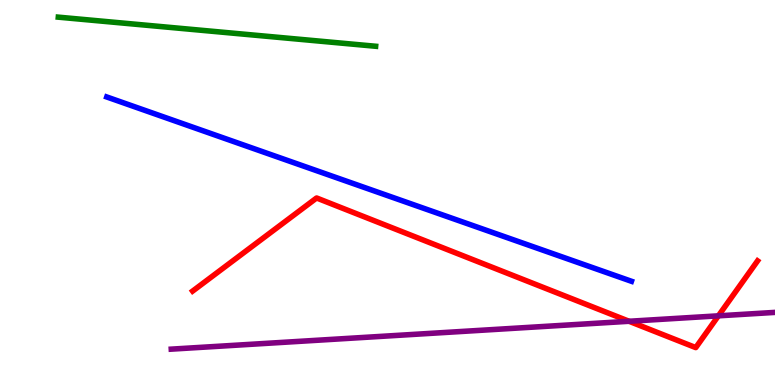[{'lines': ['blue', 'red'], 'intersections': []}, {'lines': ['green', 'red'], 'intersections': []}, {'lines': ['purple', 'red'], 'intersections': [{'x': 8.12, 'y': 1.66}, {'x': 9.27, 'y': 1.8}]}, {'lines': ['blue', 'green'], 'intersections': []}, {'lines': ['blue', 'purple'], 'intersections': []}, {'lines': ['green', 'purple'], 'intersections': []}]